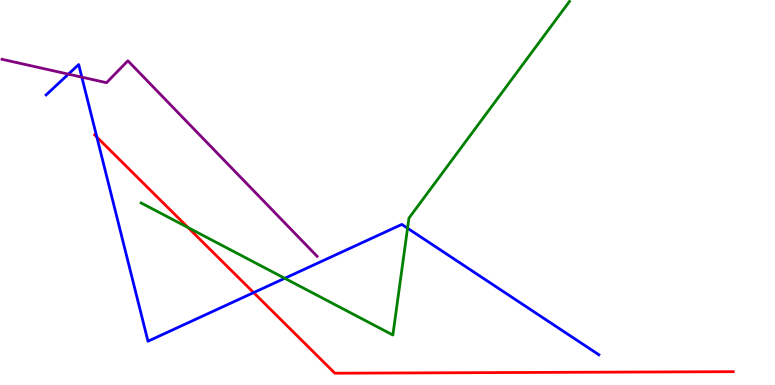[{'lines': ['blue', 'red'], 'intersections': [{'x': 1.25, 'y': 6.44}, {'x': 3.27, 'y': 2.4}]}, {'lines': ['green', 'red'], 'intersections': [{'x': 2.43, 'y': 4.09}]}, {'lines': ['purple', 'red'], 'intersections': []}, {'lines': ['blue', 'green'], 'intersections': [{'x': 3.67, 'y': 2.77}, {'x': 5.26, 'y': 4.07}]}, {'lines': ['blue', 'purple'], 'intersections': [{'x': 0.882, 'y': 8.07}, {'x': 1.06, 'y': 8.0}]}, {'lines': ['green', 'purple'], 'intersections': []}]